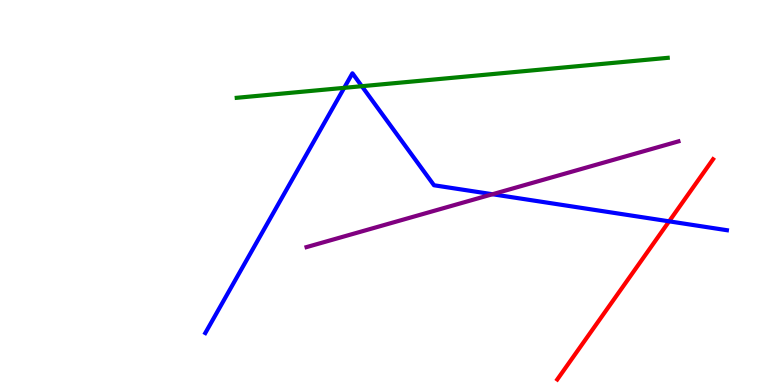[{'lines': ['blue', 'red'], 'intersections': [{'x': 8.63, 'y': 4.25}]}, {'lines': ['green', 'red'], 'intersections': []}, {'lines': ['purple', 'red'], 'intersections': []}, {'lines': ['blue', 'green'], 'intersections': [{'x': 4.44, 'y': 7.72}, {'x': 4.67, 'y': 7.76}]}, {'lines': ['blue', 'purple'], 'intersections': [{'x': 6.35, 'y': 4.95}]}, {'lines': ['green', 'purple'], 'intersections': []}]